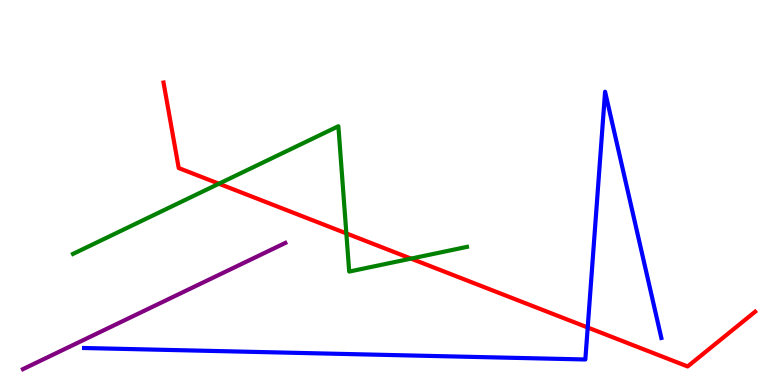[{'lines': ['blue', 'red'], 'intersections': [{'x': 7.58, 'y': 1.49}]}, {'lines': ['green', 'red'], 'intersections': [{'x': 2.82, 'y': 5.23}, {'x': 4.47, 'y': 3.94}, {'x': 5.3, 'y': 3.28}]}, {'lines': ['purple', 'red'], 'intersections': []}, {'lines': ['blue', 'green'], 'intersections': []}, {'lines': ['blue', 'purple'], 'intersections': []}, {'lines': ['green', 'purple'], 'intersections': []}]